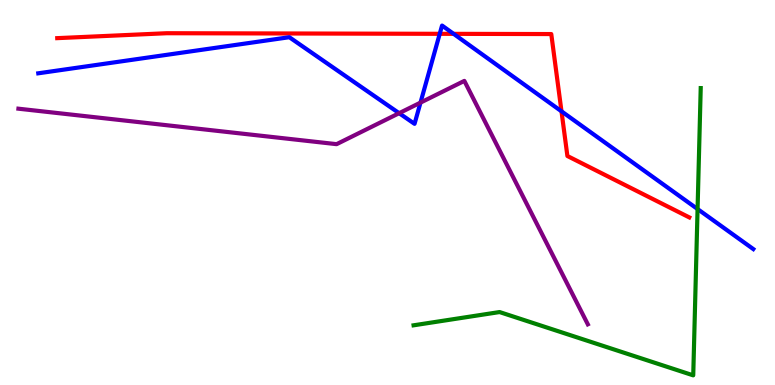[{'lines': ['blue', 'red'], 'intersections': [{'x': 5.67, 'y': 9.12}, {'x': 5.85, 'y': 9.12}, {'x': 7.25, 'y': 7.11}]}, {'lines': ['green', 'red'], 'intersections': []}, {'lines': ['purple', 'red'], 'intersections': []}, {'lines': ['blue', 'green'], 'intersections': [{'x': 9.0, 'y': 4.57}]}, {'lines': ['blue', 'purple'], 'intersections': [{'x': 5.15, 'y': 7.06}, {'x': 5.43, 'y': 7.33}]}, {'lines': ['green', 'purple'], 'intersections': []}]